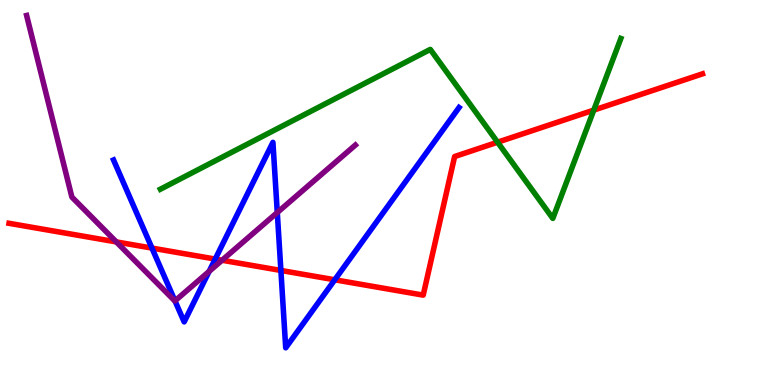[{'lines': ['blue', 'red'], 'intersections': [{'x': 1.96, 'y': 3.56}, {'x': 2.78, 'y': 3.27}, {'x': 3.62, 'y': 2.98}, {'x': 4.32, 'y': 2.73}]}, {'lines': ['green', 'red'], 'intersections': [{'x': 6.42, 'y': 6.31}, {'x': 7.66, 'y': 7.14}]}, {'lines': ['purple', 'red'], 'intersections': [{'x': 1.5, 'y': 3.72}, {'x': 2.86, 'y': 3.24}]}, {'lines': ['blue', 'green'], 'intersections': []}, {'lines': ['blue', 'purple'], 'intersections': [{'x': 2.26, 'y': 2.18}, {'x': 2.7, 'y': 2.95}, {'x': 3.58, 'y': 4.48}]}, {'lines': ['green', 'purple'], 'intersections': []}]